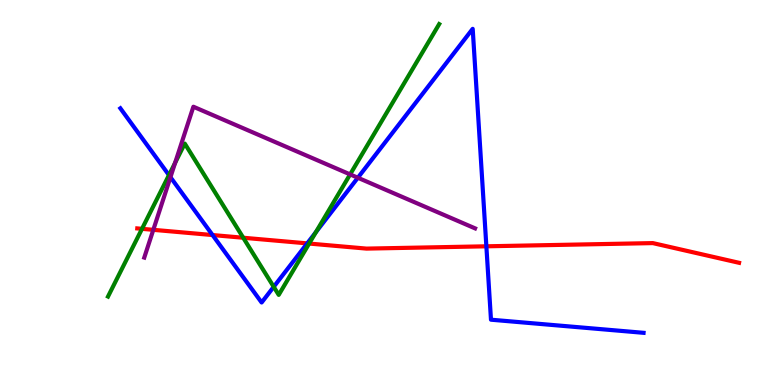[{'lines': ['blue', 'red'], 'intersections': [{'x': 2.74, 'y': 3.89}, {'x': 3.96, 'y': 3.68}, {'x': 6.28, 'y': 3.6}]}, {'lines': ['green', 'red'], 'intersections': [{'x': 1.83, 'y': 4.06}, {'x': 3.14, 'y': 3.82}, {'x': 3.99, 'y': 3.67}]}, {'lines': ['purple', 'red'], 'intersections': [{'x': 1.98, 'y': 4.03}]}, {'lines': ['blue', 'green'], 'intersections': [{'x': 2.18, 'y': 5.45}, {'x': 3.53, 'y': 2.55}, {'x': 4.08, 'y': 3.97}]}, {'lines': ['blue', 'purple'], 'intersections': [{'x': 2.2, 'y': 5.4}, {'x': 4.62, 'y': 5.38}]}, {'lines': ['green', 'purple'], 'intersections': [{'x': 2.26, 'y': 5.77}, {'x': 4.52, 'y': 5.47}]}]